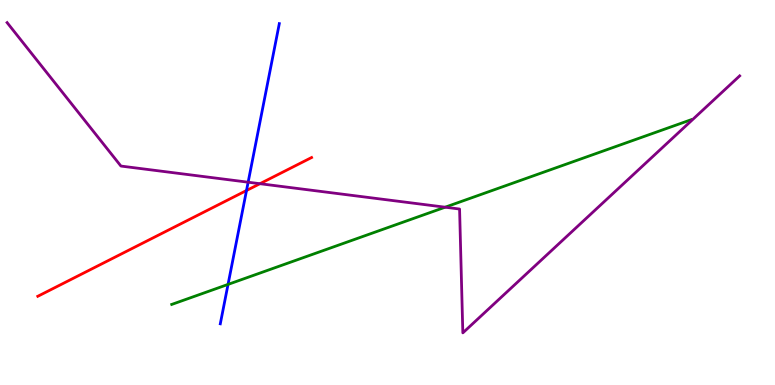[{'lines': ['blue', 'red'], 'intersections': [{'x': 3.18, 'y': 5.05}]}, {'lines': ['green', 'red'], 'intersections': []}, {'lines': ['purple', 'red'], 'intersections': [{'x': 3.35, 'y': 5.23}]}, {'lines': ['blue', 'green'], 'intersections': [{'x': 2.94, 'y': 2.61}]}, {'lines': ['blue', 'purple'], 'intersections': [{'x': 3.2, 'y': 5.27}]}, {'lines': ['green', 'purple'], 'intersections': [{'x': 5.74, 'y': 4.62}]}]